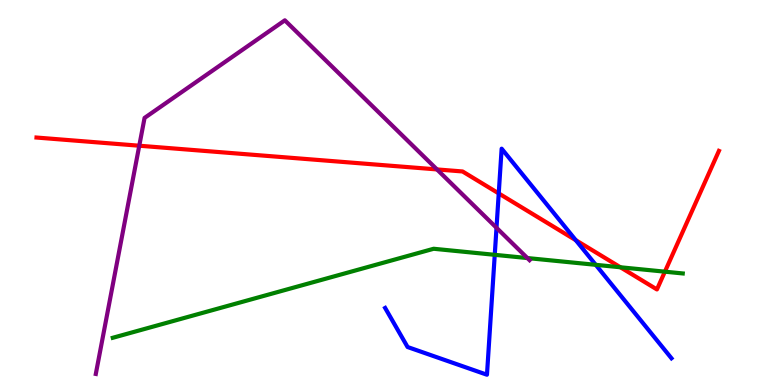[{'lines': ['blue', 'red'], 'intersections': [{'x': 6.44, 'y': 4.98}, {'x': 7.43, 'y': 3.76}]}, {'lines': ['green', 'red'], 'intersections': [{'x': 8.01, 'y': 3.06}, {'x': 8.58, 'y': 2.94}]}, {'lines': ['purple', 'red'], 'intersections': [{'x': 1.8, 'y': 6.22}, {'x': 5.64, 'y': 5.6}]}, {'lines': ['blue', 'green'], 'intersections': [{'x': 6.38, 'y': 3.38}, {'x': 7.69, 'y': 3.12}]}, {'lines': ['blue', 'purple'], 'intersections': [{'x': 6.41, 'y': 4.08}]}, {'lines': ['green', 'purple'], 'intersections': [{'x': 6.81, 'y': 3.3}]}]